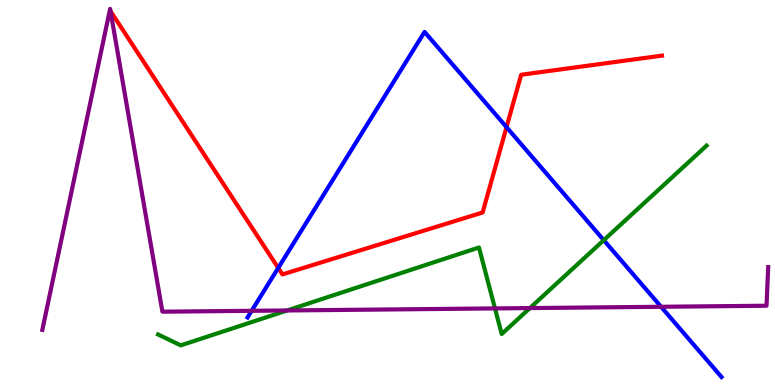[{'lines': ['blue', 'red'], 'intersections': [{'x': 3.59, 'y': 3.04}, {'x': 6.54, 'y': 6.7}]}, {'lines': ['green', 'red'], 'intersections': []}, {'lines': ['purple', 'red'], 'intersections': []}, {'lines': ['blue', 'green'], 'intersections': [{'x': 7.79, 'y': 3.76}]}, {'lines': ['blue', 'purple'], 'intersections': [{'x': 3.25, 'y': 1.93}, {'x': 8.53, 'y': 2.03}]}, {'lines': ['green', 'purple'], 'intersections': [{'x': 3.7, 'y': 1.94}, {'x': 6.39, 'y': 1.99}, {'x': 6.84, 'y': 2.0}]}]